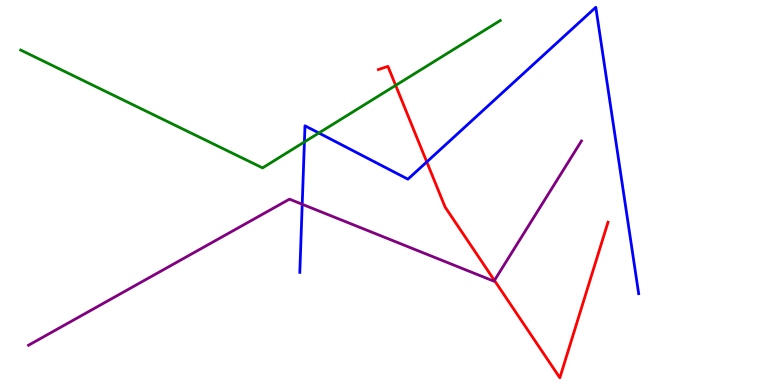[{'lines': ['blue', 'red'], 'intersections': [{'x': 5.51, 'y': 5.79}]}, {'lines': ['green', 'red'], 'intersections': [{'x': 5.11, 'y': 7.78}]}, {'lines': ['purple', 'red'], 'intersections': [{'x': 6.38, 'y': 2.72}]}, {'lines': ['blue', 'green'], 'intersections': [{'x': 3.93, 'y': 6.31}, {'x': 4.11, 'y': 6.55}]}, {'lines': ['blue', 'purple'], 'intersections': [{'x': 3.9, 'y': 4.69}]}, {'lines': ['green', 'purple'], 'intersections': []}]